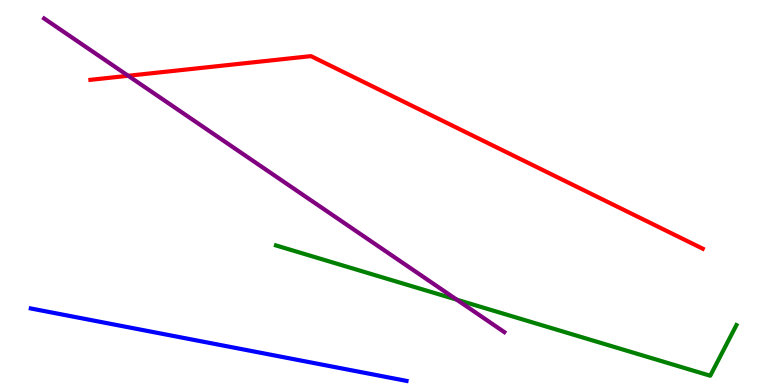[{'lines': ['blue', 'red'], 'intersections': []}, {'lines': ['green', 'red'], 'intersections': []}, {'lines': ['purple', 'red'], 'intersections': [{'x': 1.65, 'y': 8.03}]}, {'lines': ['blue', 'green'], 'intersections': []}, {'lines': ['blue', 'purple'], 'intersections': []}, {'lines': ['green', 'purple'], 'intersections': [{'x': 5.89, 'y': 2.22}]}]